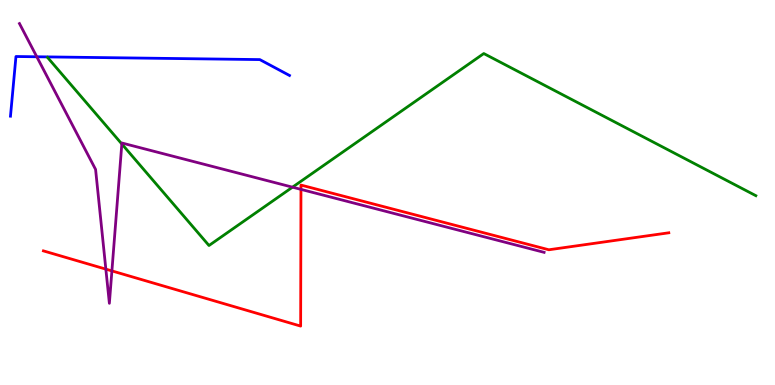[{'lines': ['blue', 'red'], 'intersections': []}, {'lines': ['green', 'red'], 'intersections': []}, {'lines': ['purple', 'red'], 'intersections': [{'x': 1.37, 'y': 3.01}, {'x': 1.44, 'y': 2.96}, {'x': 3.88, 'y': 5.08}]}, {'lines': ['blue', 'green'], 'intersections': []}, {'lines': ['blue', 'purple'], 'intersections': [{'x': 0.475, 'y': 8.53}]}, {'lines': ['green', 'purple'], 'intersections': [{'x': 1.57, 'y': 6.26}, {'x': 3.77, 'y': 5.14}]}]